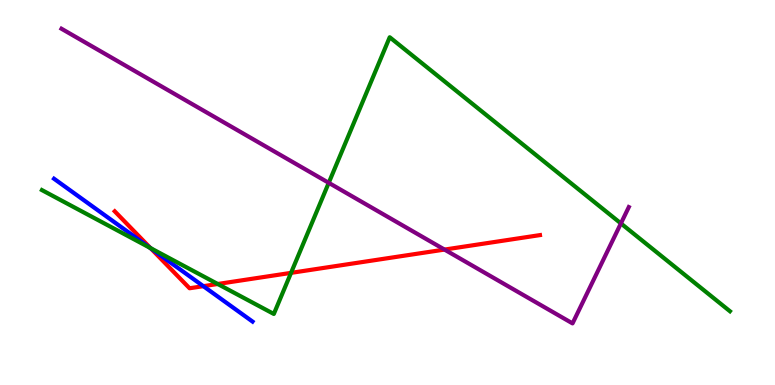[{'lines': ['blue', 'red'], 'intersections': [{'x': 1.94, 'y': 3.55}, {'x': 2.62, 'y': 2.57}]}, {'lines': ['green', 'red'], 'intersections': [{'x': 1.94, 'y': 3.56}, {'x': 2.81, 'y': 2.62}, {'x': 3.76, 'y': 2.91}]}, {'lines': ['purple', 'red'], 'intersections': [{'x': 5.74, 'y': 3.52}]}, {'lines': ['blue', 'green'], 'intersections': [{'x': 1.94, 'y': 3.56}]}, {'lines': ['blue', 'purple'], 'intersections': []}, {'lines': ['green', 'purple'], 'intersections': [{'x': 4.24, 'y': 5.25}, {'x': 8.01, 'y': 4.2}]}]